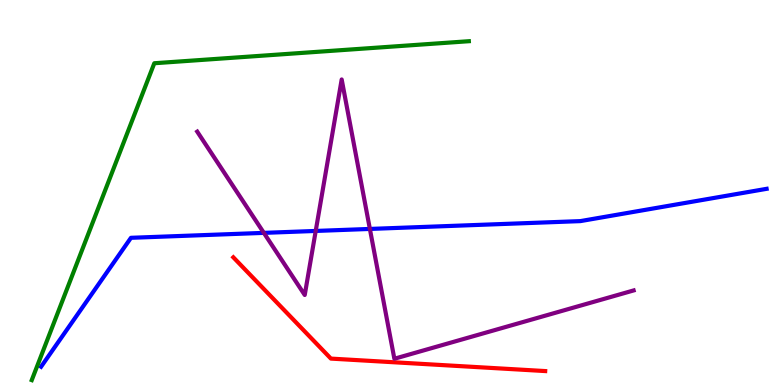[{'lines': ['blue', 'red'], 'intersections': []}, {'lines': ['green', 'red'], 'intersections': []}, {'lines': ['purple', 'red'], 'intersections': []}, {'lines': ['blue', 'green'], 'intersections': []}, {'lines': ['blue', 'purple'], 'intersections': [{'x': 3.4, 'y': 3.95}, {'x': 4.07, 'y': 4.0}, {'x': 4.77, 'y': 4.05}]}, {'lines': ['green', 'purple'], 'intersections': []}]